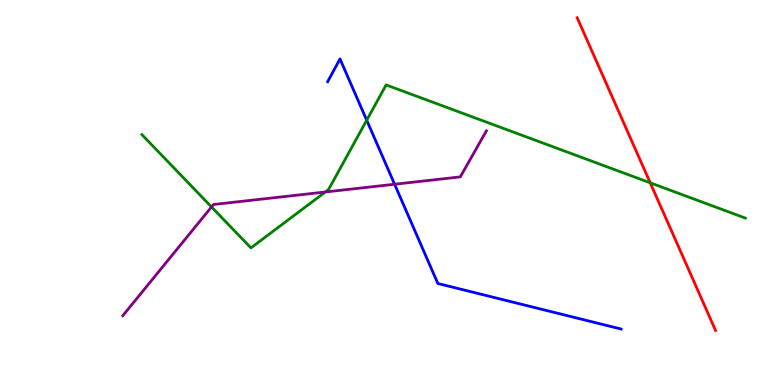[{'lines': ['blue', 'red'], 'intersections': []}, {'lines': ['green', 'red'], 'intersections': [{'x': 8.39, 'y': 5.25}]}, {'lines': ['purple', 'red'], 'intersections': []}, {'lines': ['blue', 'green'], 'intersections': [{'x': 4.73, 'y': 6.88}]}, {'lines': ['blue', 'purple'], 'intersections': [{'x': 5.09, 'y': 5.21}]}, {'lines': ['green', 'purple'], 'intersections': [{'x': 2.73, 'y': 4.62}, {'x': 4.2, 'y': 5.01}]}]